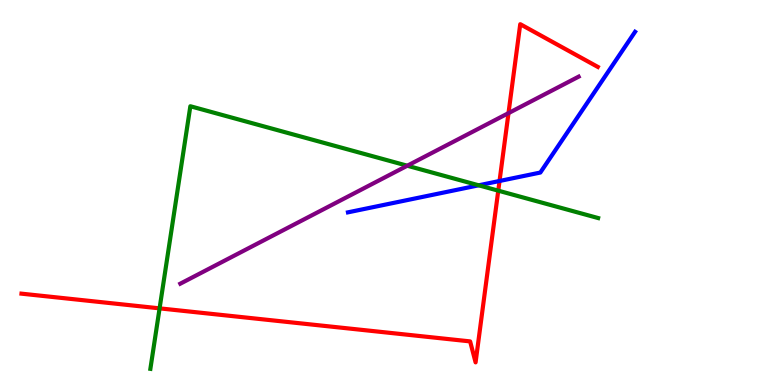[{'lines': ['blue', 'red'], 'intersections': [{'x': 6.45, 'y': 5.3}]}, {'lines': ['green', 'red'], 'intersections': [{'x': 2.06, 'y': 1.99}, {'x': 6.43, 'y': 5.05}]}, {'lines': ['purple', 'red'], 'intersections': [{'x': 6.56, 'y': 7.06}]}, {'lines': ['blue', 'green'], 'intersections': [{'x': 6.18, 'y': 5.19}]}, {'lines': ['blue', 'purple'], 'intersections': []}, {'lines': ['green', 'purple'], 'intersections': [{'x': 5.26, 'y': 5.7}]}]